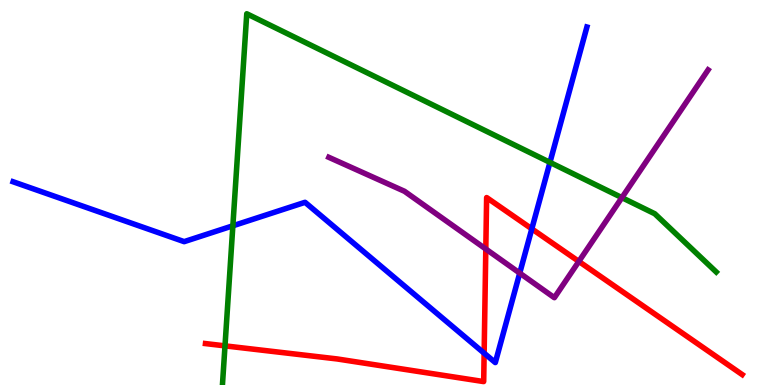[{'lines': ['blue', 'red'], 'intersections': [{'x': 6.25, 'y': 0.827}, {'x': 6.86, 'y': 4.06}]}, {'lines': ['green', 'red'], 'intersections': [{'x': 2.9, 'y': 1.02}]}, {'lines': ['purple', 'red'], 'intersections': [{'x': 6.27, 'y': 3.53}, {'x': 7.47, 'y': 3.21}]}, {'lines': ['blue', 'green'], 'intersections': [{'x': 3.0, 'y': 4.14}, {'x': 7.1, 'y': 5.78}]}, {'lines': ['blue', 'purple'], 'intersections': [{'x': 6.71, 'y': 2.91}]}, {'lines': ['green', 'purple'], 'intersections': [{'x': 8.02, 'y': 4.87}]}]